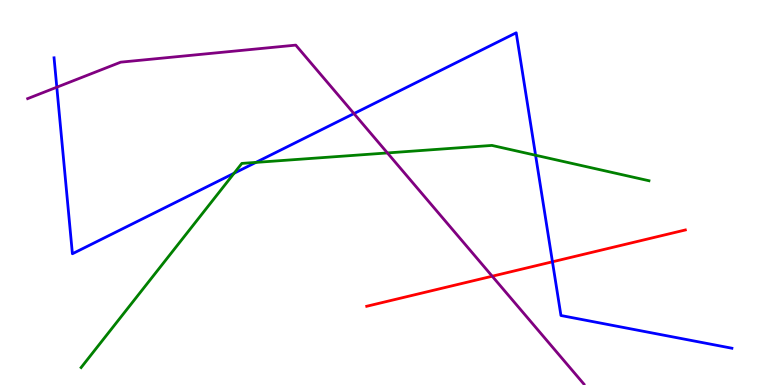[{'lines': ['blue', 'red'], 'intersections': [{'x': 7.13, 'y': 3.2}]}, {'lines': ['green', 'red'], 'intersections': []}, {'lines': ['purple', 'red'], 'intersections': [{'x': 6.35, 'y': 2.83}]}, {'lines': ['blue', 'green'], 'intersections': [{'x': 3.02, 'y': 5.5}, {'x': 3.3, 'y': 5.78}, {'x': 6.91, 'y': 5.97}]}, {'lines': ['blue', 'purple'], 'intersections': [{'x': 0.733, 'y': 7.73}, {'x': 4.57, 'y': 7.05}]}, {'lines': ['green', 'purple'], 'intersections': [{'x': 5.0, 'y': 6.03}]}]